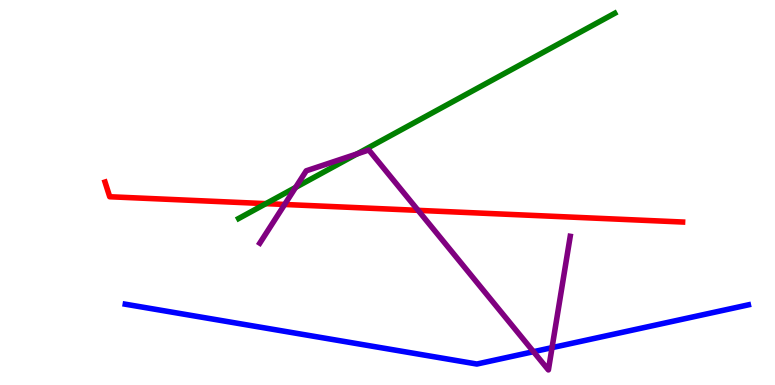[{'lines': ['blue', 'red'], 'intersections': []}, {'lines': ['green', 'red'], 'intersections': [{'x': 3.43, 'y': 4.71}]}, {'lines': ['purple', 'red'], 'intersections': [{'x': 3.67, 'y': 4.69}, {'x': 5.39, 'y': 4.54}]}, {'lines': ['blue', 'green'], 'intersections': []}, {'lines': ['blue', 'purple'], 'intersections': [{'x': 6.88, 'y': 0.865}, {'x': 7.12, 'y': 0.97}]}, {'lines': ['green', 'purple'], 'intersections': [{'x': 3.81, 'y': 5.13}, {'x': 4.61, 'y': 6.0}]}]